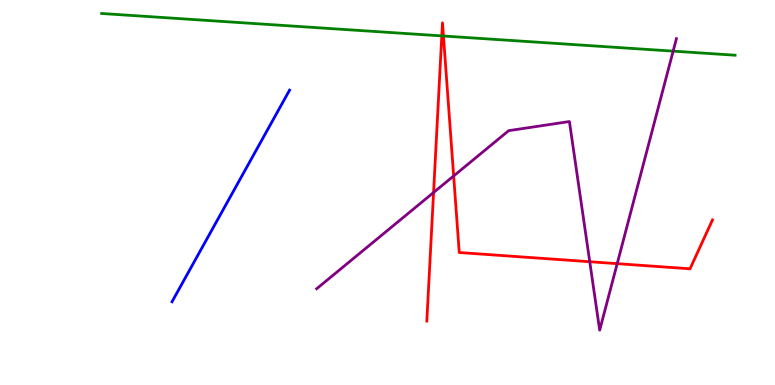[{'lines': ['blue', 'red'], 'intersections': []}, {'lines': ['green', 'red'], 'intersections': [{'x': 5.7, 'y': 9.07}, {'x': 5.72, 'y': 9.06}]}, {'lines': ['purple', 'red'], 'intersections': [{'x': 5.59, 'y': 5.0}, {'x': 5.85, 'y': 5.43}, {'x': 7.61, 'y': 3.2}, {'x': 7.96, 'y': 3.15}]}, {'lines': ['blue', 'green'], 'intersections': []}, {'lines': ['blue', 'purple'], 'intersections': []}, {'lines': ['green', 'purple'], 'intersections': [{'x': 8.69, 'y': 8.67}]}]